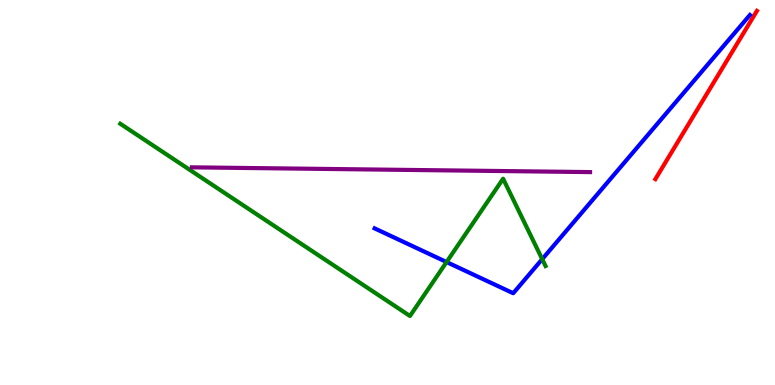[{'lines': ['blue', 'red'], 'intersections': []}, {'lines': ['green', 'red'], 'intersections': []}, {'lines': ['purple', 'red'], 'intersections': []}, {'lines': ['blue', 'green'], 'intersections': [{'x': 5.76, 'y': 3.19}, {'x': 7.0, 'y': 3.27}]}, {'lines': ['blue', 'purple'], 'intersections': []}, {'lines': ['green', 'purple'], 'intersections': []}]